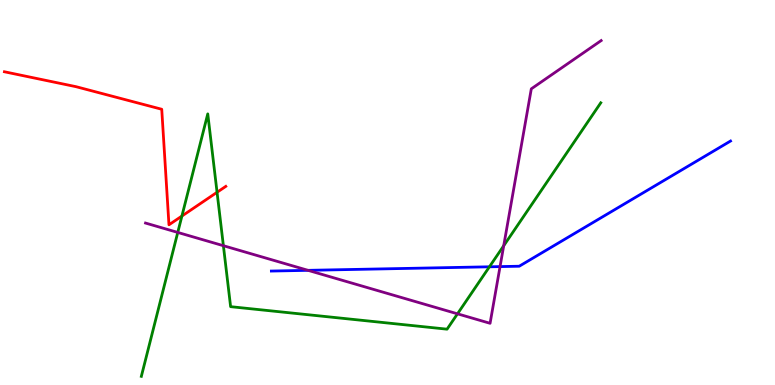[{'lines': ['blue', 'red'], 'intersections': []}, {'lines': ['green', 'red'], 'intersections': [{'x': 2.35, 'y': 4.39}, {'x': 2.8, 'y': 5.01}]}, {'lines': ['purple', 'red'], 'intersections': []}, {'lines': ['blue', 'green'], 'intersections': [{'x': 6.32, 'y': 3.07}]}, {'lines': ['blue', 'purple'], 'intersections': [{'x': 3.97, 'y': 2.98}, {'x': 6.45, 'y': 3.08}]}, {'lines': ['green', 'purple'], 'intersections': [{'x': 2.29, 'y': 3.96}, {'x': 2.88, 'y': 3.62}, {'x': 5.9, 'y': 1.85}, {'x': 6.5, 'y': 3.62}]}]